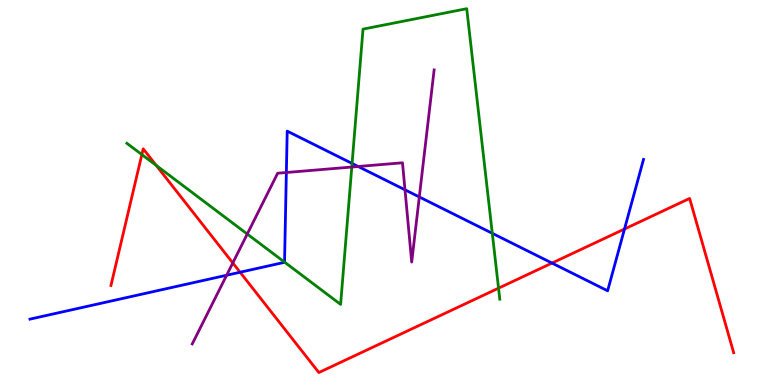[{'lines': ['blue', 'red'], 'intersections': [{'x': 3.1, 'y': 2.93}, {'x': 7.12, 'y': 3.17}, {'x': 8.06, 'y': 4.05}]}, {'lines': ['green', 'red'], 'intersections': [{'x': 1.83, 'y': 5.99}, {'x': 2.02, 'y': 5.7}, {'x': 6.43, 'y': 2.51}]}, {'lines': ['purple', 'red'], 'intersections': [{'x': 3.0, 'y': 3.17}]}, {'lines': ['blue', 'green'], 'intersections': [{'x': 3.67, 'y': 3.19}, {'x': 4.54, 'y': 5.75}, {'x': 6.35, 'y': 3.94}]}, {'lines': ['blue', 'purple'], 'intersections': [{'x': 2.92, 'y': 2.85}, {'x': 3.69, 'y': 5.52}, {'x': 4.62, 'y': 5.68}, {'x': 5.23, 'y': 5.07}, {'x': 5.41, 'y': 4.88}]}, {'lines': ['green', 'purple'], 'intersections': [{'x': 3.19, 'y': 3.92}, {'x': 4.54, 'y': 5.66}]}]